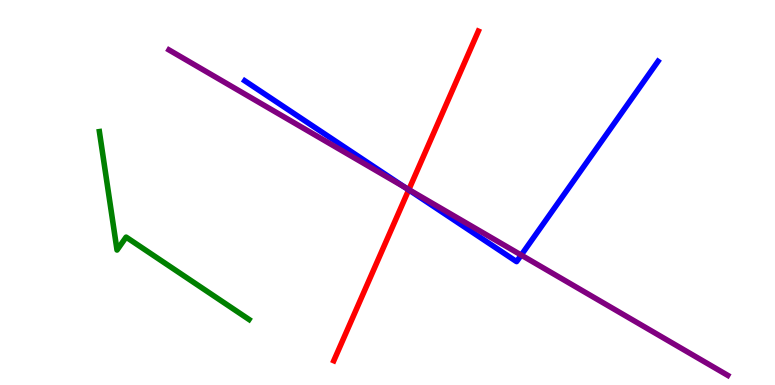[{'lines': ['blue', 'red'], 'intersections': [{'x': 5.27, 'y': 5.07}]}, {'lines': ['green', 'red'], 'intersections': []}, {'lines': ['purple', 'red'], 'intersections': [{'x': 5.28, 'y': 5.07}]}, {'lines': ['blue', 'green'], 'intersections': []}, {'lines': ['blue', 'purple'], 'intersections': [{'x': 5.22, 'y': 5.13}, {'x': 6.73, 'y': 3.37}]}, {'lines': ['green', 'purple'], 'intersections': []}]